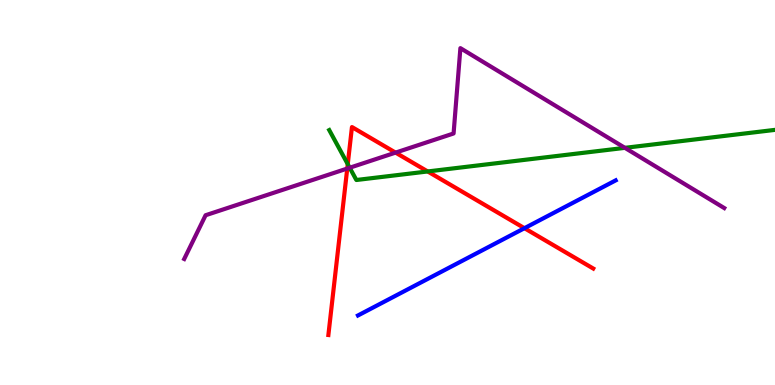[{'lines': ['blue', 'red'], 'intersections': [{'x': 6.77, 'y': 4.07}]}, {'lines': ['green', 'red'], 'intersections': [{'x': 4.49, 'y': 5.74}, {'x': 5.52, 'y': 5.55}]}, {'lines': ['purple', 'red'], 'intersections': [{'x': 4.48, 'y': 5.62}, {'x': 5.1, 'y': 6.04}]}, {'lines': ['blue', 'green'], 'intersections': []}, {'lines': ['blue', 'purple'], 'intersections': []}, {'lines': ['green', 'purple'], 'intersections': [{'x': 4.51, 'y': 5.64}, {'x': 8.06, 'y': 6.16}]}]